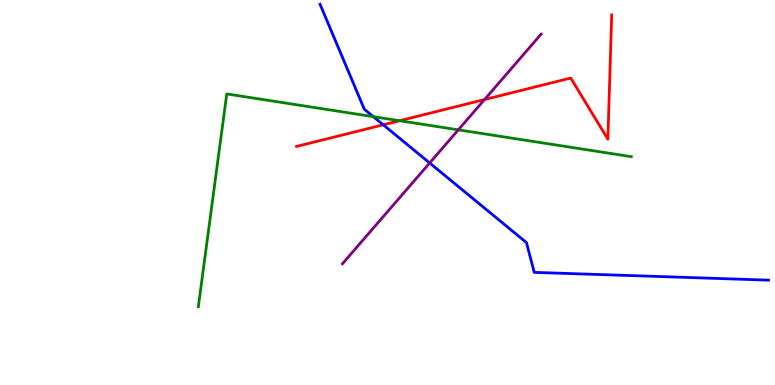[{'lines': ['blue', 'red'], 'intersections': [{'x': 4.95, 'y': 6.76}]}, {'lines': ['green', 'red'], 'intersections': [{'x': 5.16, 'y': 6.86}]}, {'lines': ['purple', 'red'], 'intersections': [{'x': 6.25, 'y': 7.41}]}, {'lines': ['blue', 'green'], 'intersections': [{'x': 4.82, 'y': 6.97}]}, {'lines': ['blue', 'purple'], 'intersections': [{'x': 5.54, 'y': 5.77}]}, {'lines': ['green', 'purple'], 'intersections': [{'x': 5.91, 'y': 6.63}]}]